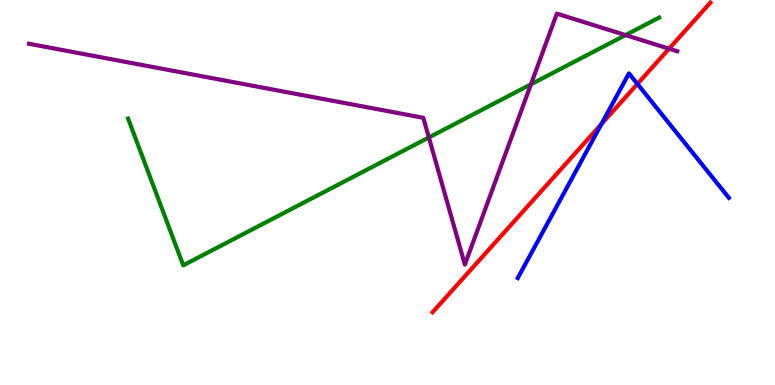[{'lines': ['blue', 'red'], 'intersections': [{'x': 7.76, 'y': 6.78}, {'x': 8.22, 'y': 7.82}]}, {'lines': ['green', 'red'], 'intersections': []}, {'lines': ['purple', 'red'], 'intersections': [{'x': 8.63, 'y': 8.74}]}, {'lines': ['blue', 'green'], 'intersections': []}, {'lines': ['blue', 'purple'], 'intersections': []}, {'lines': ['green', 'purple'], 'intersections': [{'x': 5.53, 'y': 6.43}, {'x': 6.85, 'y': 7.81}, {'x': 8.07, 'y': 9.09}]}]